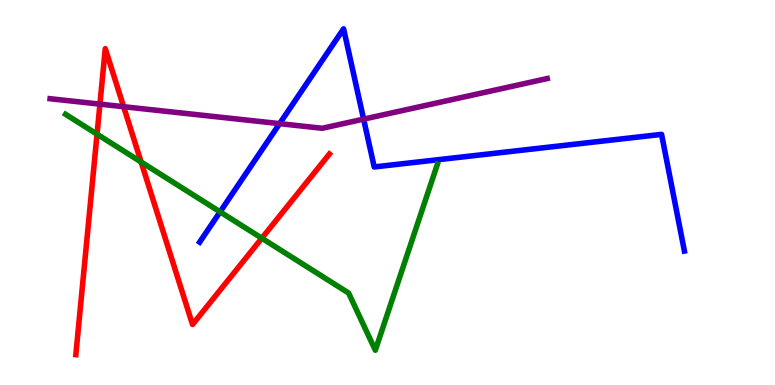[{'lines': ['blue', 'red'], 'intersections': []}, {'lines': ['green', 'red'], 'intersections': [{'x': 1.25, 'y': 6.51}, {'x': 1.82, 'y': 5.79}, {'x': 3.38, 'y': 3.81}]}, {'lines': ['purple', 'red'], 'intersections': [{'x': 1.29, 'y': 7.3}, {'x': 1.6, 'y': 7.23}]}, {'lines': ['blue', 'green'], 'intersections': [{'x': 2.84, 'y': 4.5}]}, {'lines': ['blue', 'purple'], 'intersections': [{'x': 3.61, 'y': 6.79}, {'x': 4.69, 'y': 6.91}]}, {'lines': ['green', 'purple'], 'intersections': []}]